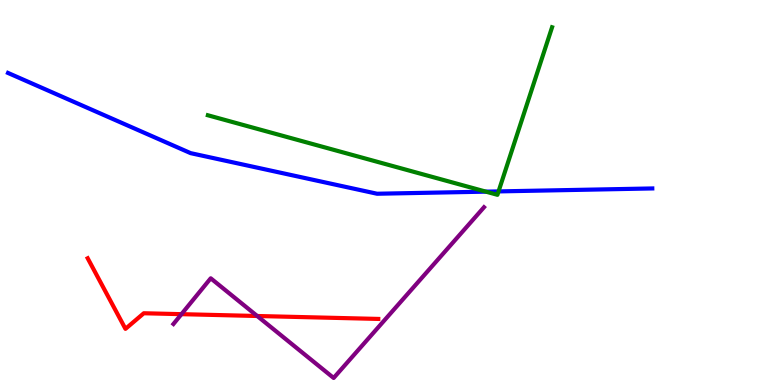[{'lines': ['blue', 'red'], 'intersections': []}, {'lines': ['green', 'red'], 'intersections': []}, {'lines': ['purple', 'red'], 'intersections': [{'x': 2.34, 'y': 1.84}, {'x': 3.32, 'y': 1.79}]}, {'lines': ['blue', 'green'], 'intersections': [{'x': 6.27, 'y': 5.02}, {'x': 6.43, 'y': 5.03}]}, {'lines': ['blue', 'purple'], 'intersections': []}, {'lines': ['green', 'purple'], 'intersections': []}]